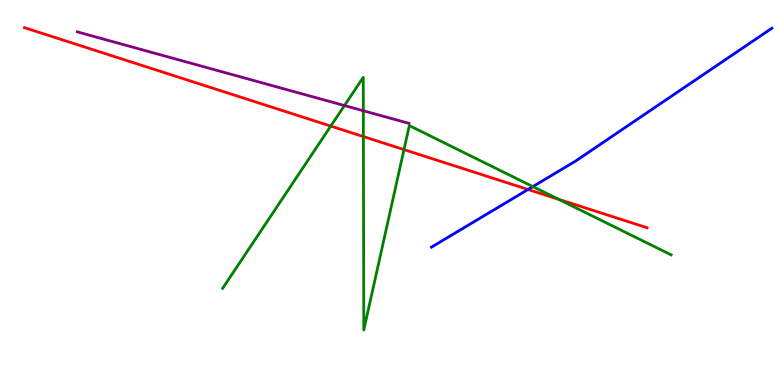[{'lines': ['blue', 'red'], 'intersections': [{'x': 6.81, 'y': 5.08}]}, {'lines': ['green', 'red'], 'intersections': [{'x': 4.27, 'y': 6.72}, {'x': 4.69, 'y': 6.45}, {'x': 5.21, 'y': 6.11}, {'x': 7.21, 'y': 4.82}]}, {'lines': ['purple', 'red'], 'intersections': []}, {'lines': ['blue', 'green'], 'intersections': [{'x': 6.88, 'y': 5.15}]}, {'lines': ['blue', 'purple'], 'intersections': []}, {'lines': ['green', 'purple'], 'intersections': [{'x': 4.44, 'y': 7.26}, {'x': 4.69, 'y': 7.12}]}]